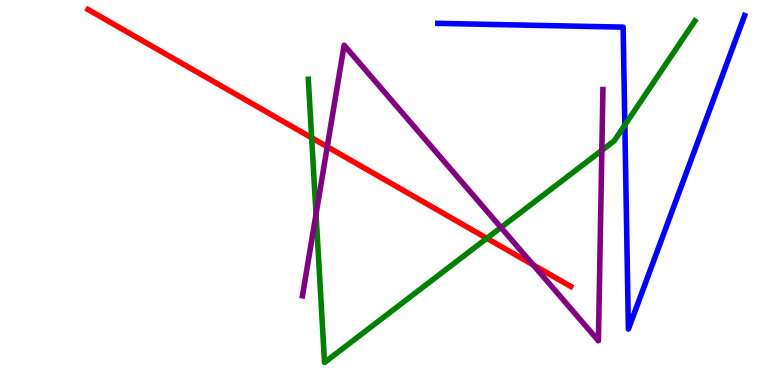[{'lines': ['blue', 'red'], 'intersections': []}, {'lines': ['green', 'red'], 'intersections': [{'x': 4.02, 'y': 6.42}, {'x': 6.28, 'y': 3.81}]}, {'lines': ['purple', 'red'], 'intersections': [{'x': 4.22, 'y': 6.19}, {'x': 6.88, 'y': 3.12}]}, {'lines': ['blue', 'green'], 'intersections': [{'x': 8.06, 'y': 6.75}]}, {'lines': ['blue', 'purple'], 'intersections': []}, {'lines': ['green', 'purple'], 'intersections': [{'x': 4.08, 'y': 4.44}, {'x': 6.46, 'y': 4.09}, {'x': 7.77, 'y': 6.09}]}]